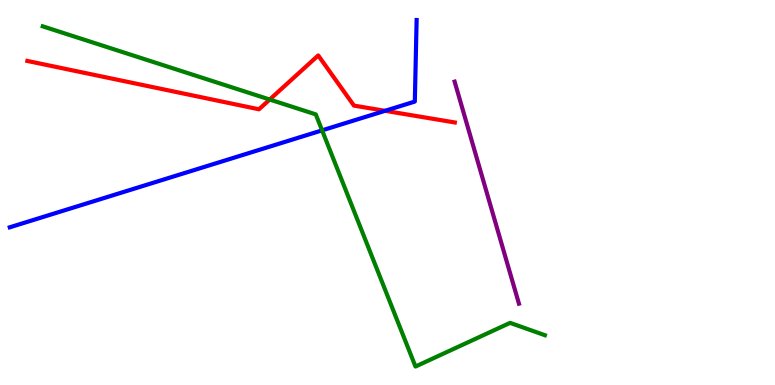[{'lines': ['blue', 'red'], 'intersections': [{'x': 4.97, 'y': 7.12}]}, {'lines': ['green', 'red'], 'intersections': [{'x': 3.48, 'y': 7.41}]}, {'lines': ['purple', 'red'], 'intersections': []}, {'lines': ['blue', 'green'], 'intersections': [{'x': 4.16, 'y': 6.61}]}, {'lines': ['blue', 'purple'], 'intersections': []}, {'lines': ['green', 'purple'], 'intersections': []}]